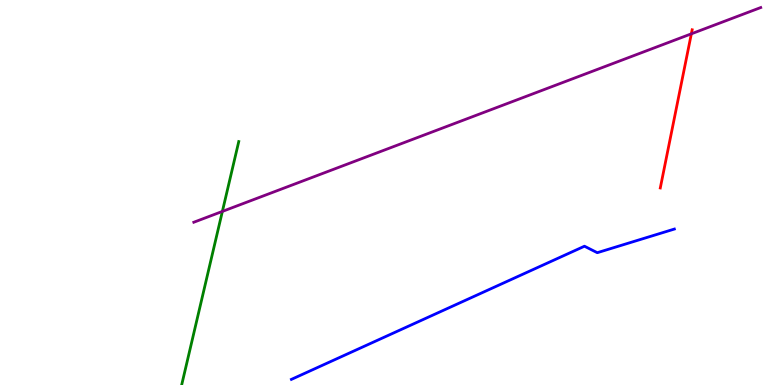[{'lines': ['blue', 'red'], 'intersections': []}, {'lines': ['green', 'red'], 'intersections': []}, {'lines': ['purple', 'red'], 'intersections': [{'x': 8.92, 'y': 9.12}]}, {'lines': ['blue', 'green'], 'intersections': []}, {'lines': ['blue', 'purple'], 'intersections': []}, {'lines': ['green', 'purple'], 'intersections': [{'x': 2.87, 'y': 4.51}]}]